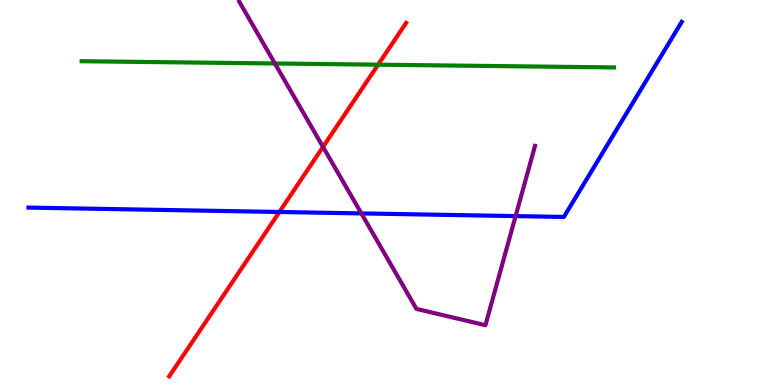[{'lines': ['blue', 'red'], 'intersections': [{'x': 3.6, 'y': 4.49}]}, {'lines': ['green', 'red'], 'intersections': [{'x': 4.88, 'y': 8.32}]}, {'lines': ['purple', 'red'], 'intersections': [{'x': 4.17, 'y': 6.18}]}, {'lines': ['blue', 'green'], 'intersections': []}, {'lines': ['blue', 'purple'], 'intersections': [{'x': 4.66, 'y': 4.46}, {'x': 6.65, 'y': 4.39}]}, {'lines': ['green', 'purple'], 'intersections': [{'x': 3.55, 'y': 8.35}]}]